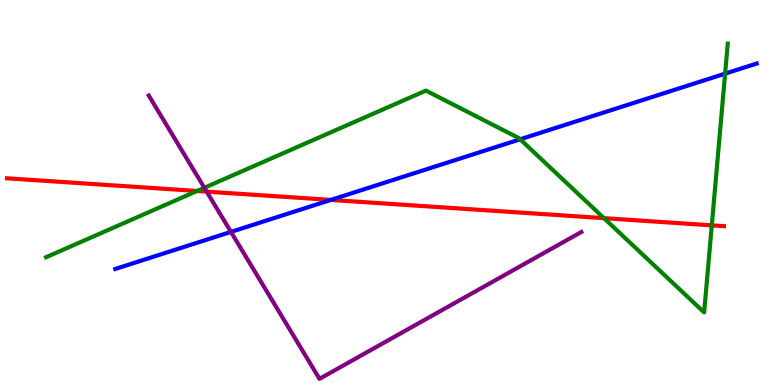[{'lines': ['blue', 'red'], 'intersections': [{'x': 4.27, 'y': 4.81}]}, {'lines': ['green', 'red'], 'intersections': [{'x': 2.54, 'y': 5.04}, {'x': 7.79, 'y': 4.33}, {'x': 9.18, 'y': 4.15}]}, {'lines': ['purple', 'red'], 'intersections': [{'x': 2.67, 'y': 5.02}]}, {'lines': ['blue', 'green'], 'intersections': [{'x': 6.71, 'y': 6.38}, {'x': 9.36, 'y': 8.09}]}, {'lines': ['blue', 'purple'], 'intersections': [{'x': 2.98, 'y': 3.98}]}, {'lines': ['green', 'purple'], 'intersections': [{'x': 2.64, 'y': 5.12}]}]